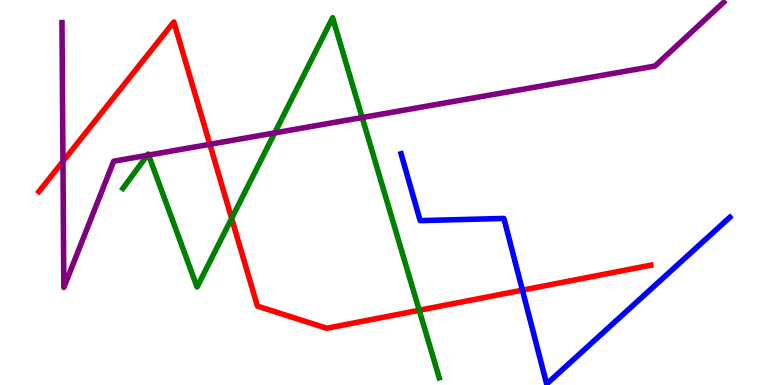[{'lines': ['blue', 'red'], 'intersections': [{'x': 6.74, 'y': 2.46}]}, {'lines': ['green', 'red'], 'intersections': [{'x': 2.99, 'y': 4.33}, {'x': 5.41, 'y': 1.94}]}, {'lines': ['purple', 'red'], 'intersections': [{'x': 0.812, 'y': 5.81}, {'x': 2.71, 'y': 6.25}]}, {'lines': ['blue', 'green'], 'intersections': []}, {'lines': ['blue', 'purple'], 'intersections': []}, {'lines': ['green', 'purple'], 'intersections': [{'x': 1.9, 'y': 5.97}, {'x': 1.92, 'y': 5.97}, {'x': 3.54, 'y': 6.55}, {'x': 4.67, 'y': 6.95}]}]